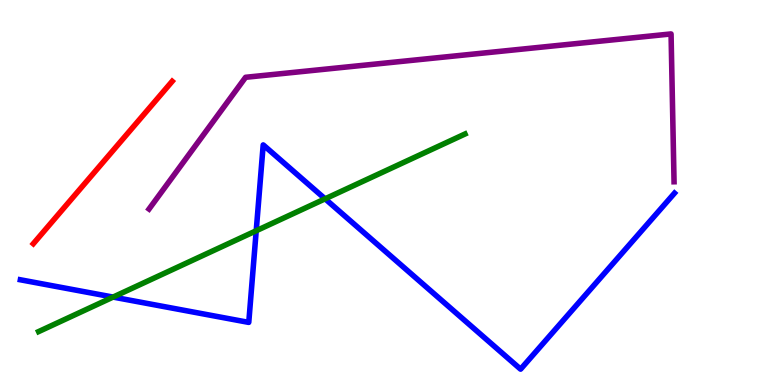[{'lines': ['blue', 'red'], 'intersections': []}, {'lines': ['green', 'red'], 'intersections': []}, {'lines': ['purple', 'red'], 'intersections': []}, {'lines': ['blue', 'green'], 'intersections': [{'x': 1.46, 'y': 2.28}, {'x': 3.31, 'y': 4.01}, {'x': 4.19, 'y': 4.84}]}, {'lines': ['blue', 'purple'], 'intersections': []}, {'lines': ['green', 'purple'], 'intersections': []}]